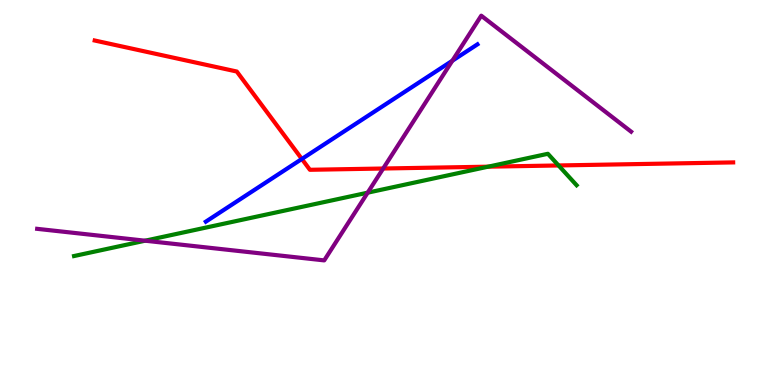[{'lines': ['blue', 'red'], 'intersections': [{'x': 3.89, 'y': 5.87}]}, {'lines': ['green', 'red'], 'intersections': [{'x': 6.3, 'y': 5.67}, {'x': 7.21, 'y': 5.7}]}, {'lines': ['purple', 'red'], 'intersections': [{'x': 4.94, 'y': 5.62}]}, {'lines': ['blue', 'green'], 'intersections': []}, {'lines': ['blue', 'purple'], 'intersections': [{'x': 5.84, 'y': 8.42}]}, {'lines': ['green', 'purple'], 'intersections': [{'x': 1.87, 'y': 3.75}, {'x': 4.74, 'y': 5.0}]}]